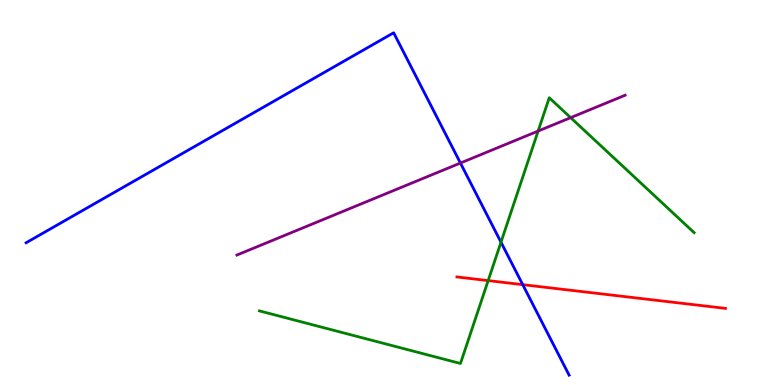[{'lines': ['blue', 'red'], 'intersections': [{'x': 6.75, 'y': 2.61}]}, {'lines': ['green', 'red'], 'intersections': [{'x': 6.3, 'y': 2.71}]}, {'lines': ['purple', 'red'], 'intersections': []}, {'lines': ['blue', 'green'], 'intersections': [{'x': 6.46, 'y': 3.71}]}, {'lines': ['blue', 'purple'], 'intersections': [{'x': 5.94, 'y': 5.77}]}, {'lines': ['green', 'purple'], 'intersections': [{'x': 6.94, 'y': 6.6}, {'x': 7.36, 'y': 6.94}]}]